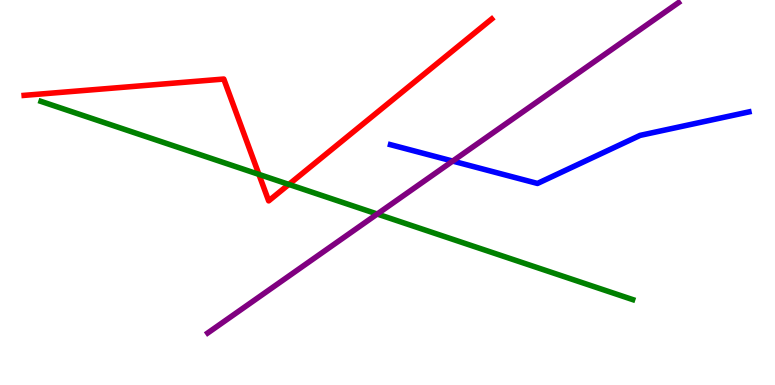[{'lines': ['blue', 'red'], 'intersections': []}, {'lines': ['green', 'red'], 'intersections': [{'x': 3.34, 'y': 5.47}, {'x': 3.73, 'y': 5.21}]}, {'lines': ['purple', 'red'], 'intersections': []}, {'lines': ['blue', 'green'], 'intersections': []}, {'lines': ['blue', 'purple'], 'intersections': [{'x': 5.84, 'y': 5.82}]}, {'lines': ['green', 'purple'], 'intersections': [{'x': 4.87, 'y': 4.44}]}]